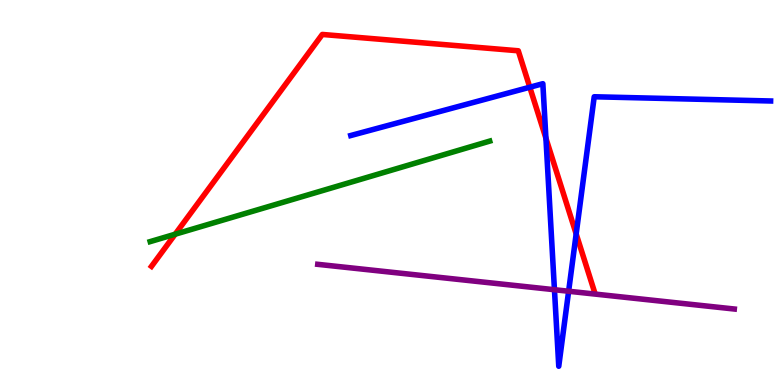[{'lines': ['blue', 'red'], 'intersections': [{'x': 6.84, 'y': 7.73}, {'x': 7.04, 'y': 6.41}, {'x': 7.43, 'y': 3.92}]}, {'lines': ['green', 'red'], 'intersections': [{'x': 2.26, 'y': 3.92}]}, {'lines': ['purple', 'red'], 'intersections': []}, {'lines': ['blue', 'green'], 'intersections': []}, {'lines': ['blue', 'purple'], 'intersections': [{'x': 7.15, 'y': 2.47}, {'x': 7.34, 'y': 2.44}]}, {'lines': ['green', 'purple'], 'intersections': []}]